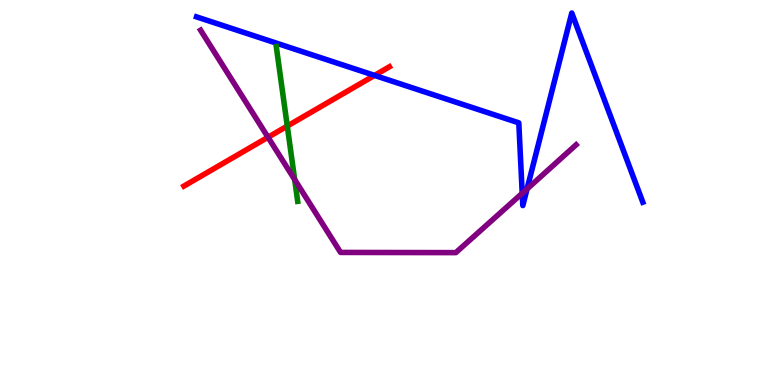[{'lines': ['blue', 'red'], 'intersections': [{'x': 4.83, 'y': 8.04}]}, {'lines': ['green', 'red'], 'intersections': [{'x': 3.71, 'y': 6.73}]}, {'lines': ['purple', 'red'], 'intersections': [{'x': 3.46, 'y': 6.44}]}, {'lines': ['blue', 'green'], 'intersections': []}, {'lines': ['blue', 'purple'], 'intersections': [{'x': 6.74, 'y': 4.98}, {'x': 6.8, 'y': 5.09}]}, {'lines': ['green', 'purple'], 'intersections': [{'x': 3.8, 'y': 5.34}]}]